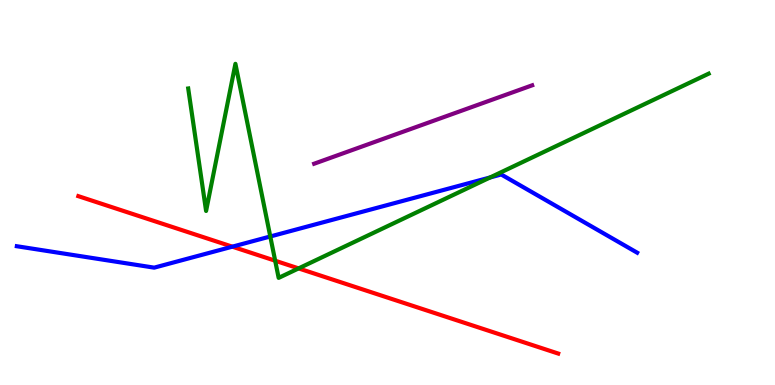[{'lines': ['blue', 'red'], 'intersections': [{'x': 3.0, 'y': 3.59}]}, {'lines': ['green', 'red'], 'intersections': [{'x': 3.55, 'y': 3.23}, {'x': 3.85, 'y': 3.03}]}, {'lines': ['purple', 'red'], 'intersections': []}, {'lines': ['blue', 'green'], 'intersections': [{'x': 3.49, 'y': 3.86}, {'x': 6.32, 'y': 5.39}]}, {'lines': ['blue', 'purple'], 'intersections': []}, {'lines': ['green', 'purple'], 'intersections': []}]